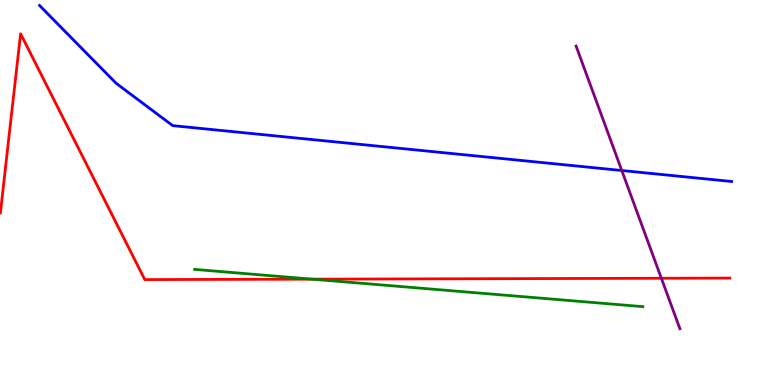[{'lines': ['blue', 'red'], 'intersections': []}, {'lines': ['green', 'red'], 'intersections': [{'x': 4.03, 'y': 2.75}]}, {'lines': ['purple', 'red'], 'intersections': [{'x': 8.53, 'y': 2.77}]}, {'lines': ['blue', 'green'], 'intersections': []}, {'lines': ['blue', 'purple'], 'intersections': [{'x': 8.02, 'y': 5.57}]}, {'lines': ['green', 'purple'], 'intersections': []}]